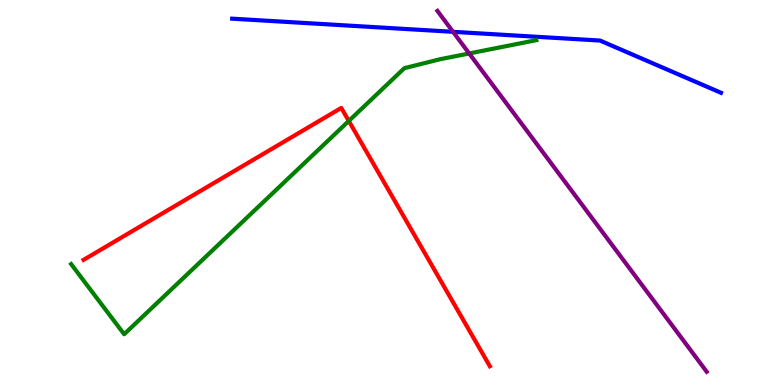[{'lines': ['blue', 'red'], 'intersections': []}, {'lines': ['green', 'red'], 'intersections': [{'x': 4.5, 'y': 6.86}]}, {'lines': ['purple', 'red'], 'intersections': []}, {'lines': ['blue', 'green'], 'intersections': []}, {'lines': ['blue', 'purple'], 'intersections': [{'x': 5.85, 'y': 9.17}]}, {'lines': ['green', 'purple'], 'intersections': [{'x': 6.05, 'y': 8.61}]}]